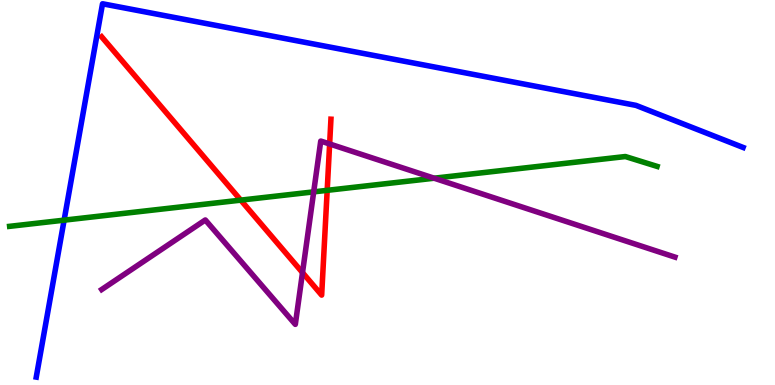[{'lines': ['blue', 'red'], 'intersections': []}, {'lines': ['green', 'red'], 'intersections': [{'x': 3.11, 'y': 4.8}, {'x': 4.22, 'y': 5.06}]}, {'lines': ['purple', 'red'], 'intersections': [{'x': 3.9, 'y': 2.92}, {'x': 4.25, 'y': 6.26}]}, {'lines': ['blue', 'green'], 'intersections': [{'x': 0.827, 'y': 4.28}]}, {'lines': ['blue', 'purple'], 'intersections': []}, {'lines': ['green', 'purple'], 'intersections': [{'x': 4.05, 'y': 5.02}, {'x': 5.6, 'y': 5.37}]}]